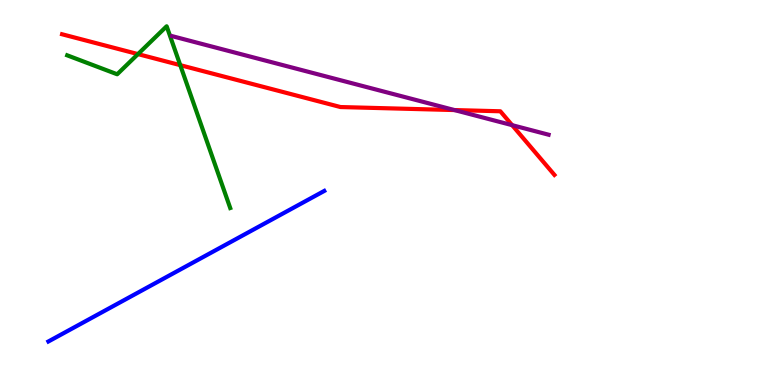[{'lines': ['blue', 'red'], 'intersections': []}, {'lines': ['green', 'red'], 'intersections': [{'x': 1.78, 'y': 8.59}, {'x': 2.33, 'y': 8.31}]}, {'lines': ['purple', 'red'], 'intersections': [{'x': 5.86, 'y': 7.14}, {'x': 6.61, 'y': 6.75}]}, {'lines': ['blue', 'green'], 'intersections': []}, {'lines': ['blue', 'purple'], 'intersections': []}, {'lines': ['green', 'purple'], 'intersections': []}]